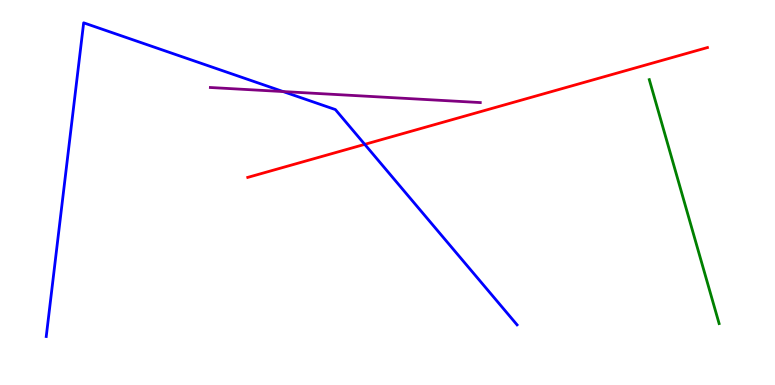[{'lines': ['blue', 'red'], 'intersections': [{'x': 4.71, 'y': 6.25}]}, {'lines': ['green', 'red'], 'intersections': []}, {'lines': ['purple', 'red'], 'intersections': []}, {'lines': ['blue', 'green'], 'intersections': []}, {'lines': ['blue', 'purple'], 'intersections': [{'x': 3.65, 'y': 7.62}]}, {'lines': ['green', 'purple'], 'intersections': []}]